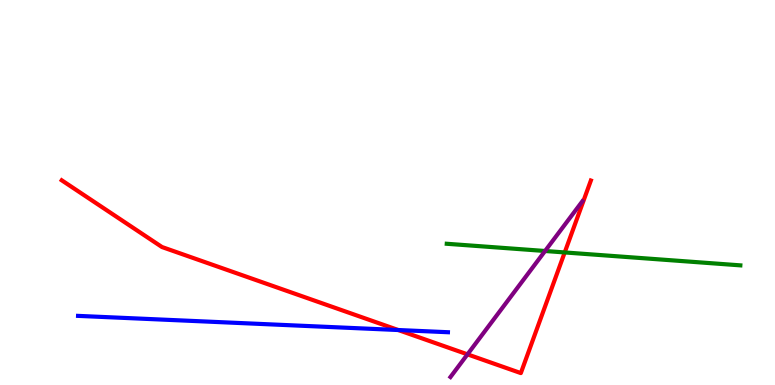[{'lines': ['blue', 'red'], 'intersections': [{'x': 5.14, 'y': 1.43}]}, {'lines': ['green', 'red'], 'intersections': [{'x': 7.29, 'y': 3.44}]}, {'lines': ['purple', 'red'], 'intersections': [{'x': 6.03, 'y': 0.796}]}, {'lines': ['blue', 'green'], 'intersections': []}, {'lines': ['blue', 'purple'], 'intersections': []}, {'lines': ['green', 'purple'], 'intersections': [{'x': 7.03, 'y': 3.48}]}]